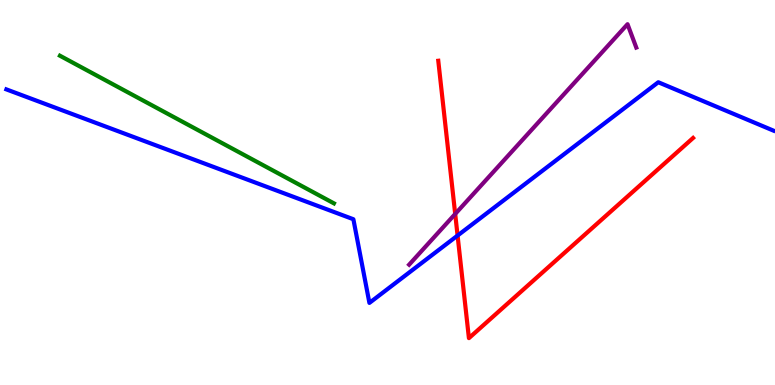[{'lines': ['blue', 'red'], 'intersections': [{'x': 5.9, 'y': 3.88}]}, {'lines': ['green', 'red'], 'intersections': []}, {'lines': ['purple', 'red'], 'intersections': [{'x': 5.87, 'y': 4.44}]}, {'lines': ['blue', 'green'], 'intersections': []}, {'lines': ['blue', 'purple'], 'intersections': []}, {'lines': ['green', 'purple'], 'intersections': []}]